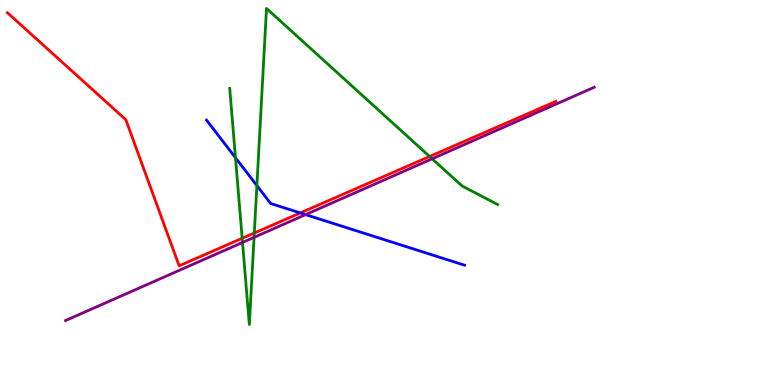[{'lines': ['blue', 'red'], 'intersections': [{'x': 3.87, 'y': 4.47}]}, {'lines': ['green', 'red'], 'intersections': [{'x': 3.12, 'y': 3.81}, {'x': 3.28, 'y': 3.95}, {'x': 5.54, 'y': 5.94}]}, {'lines': ['purple', 'red'], 'intersections': []}, {'lines': ['blue', 'green'], 'intersections': [{'x': 3.04, 'y': 5.9}, {'x': 3.31, 'y': 5.18}]}, {'lines': ['blue', 'purple'], 'intersections': [{'x': 3.94, 'y': 4.43}]}, {'lines': ['green', 'purple'], 'intersections': [{'x': 3.13, 'y': 3.7}, {'x': 3.28, 'y': 3.84}, {'x': 5.58, 'y': 5.88}]}]